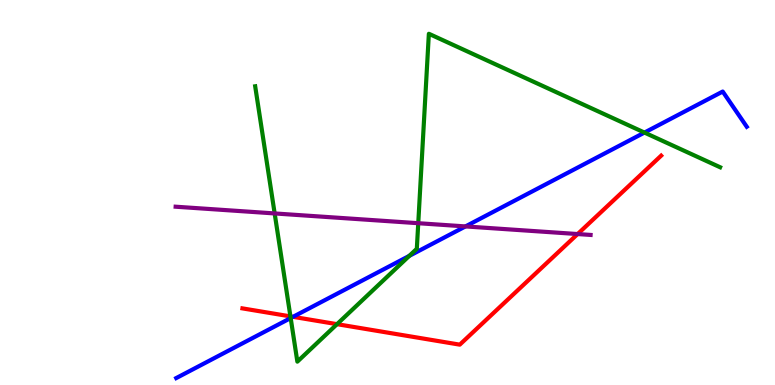[{'lines': ['blue', 'red'], 'intersections': [{'x': 3.78, 'y': 1.77}]}, {'lines': ['green', 'red'], 'intersections': [{'x': 3.75, 'y': 1.78}, {'x': 4.35, 'y': 1.58}]}, {'lines': ['purple', 'red'], 'intersections': [{'x': 7.45, 'y': 3.92}]}, {'lines': ['blue', 'green'], 'intersections': [{'x': 3.75, 'y': 1.74}, {'x': 5.28, 'y': 3.35}, {'x': 8.32, 'y': 6.56}]}, {'lines': ['blue', 'purple'], 'intersections': [{'x': 6.01, 'y': 4.12}]}, {'lines': ['green', 'purple'], 'intersections': [{'x': 3.54, 'y': 4.46}, {'x': 5.4, 'y': 4.2}]}]